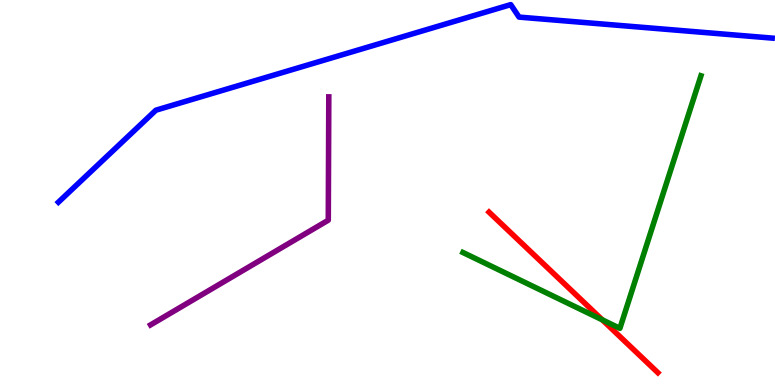[{'lines': ['blue', 'red'], 'intersections': []}, {'lines': ['green', 'red'], 'intersections': [{'x': 7.77, 'y': 1.69}]}, {'lines': ['purple', 'red'], 'intersections': []}, {'lines': ['blue', 'green'], 'intersections': []}, {'lines': ['blue', 'purple'], 'intersections': []}, {'lines': ['green', 'purple'], 'intersections': []}]